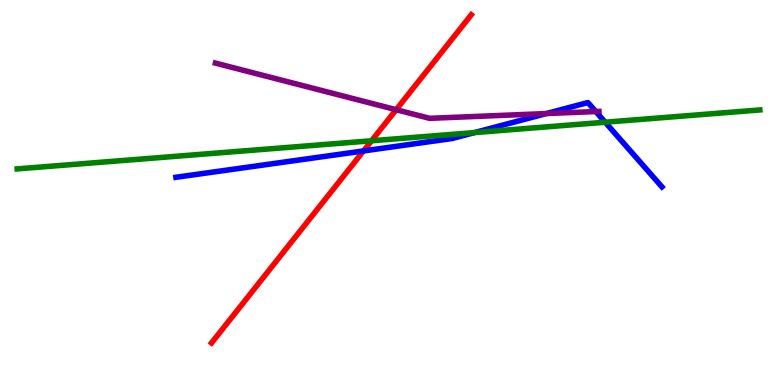[{'lines': ['blue', 'red'], 'intersections': [{'x': 4.69, 'y': 6.08}]}, {'lines': ['green', 'red'], 'intersections': [{'x': 4.79, 'y': 6.34}]}, {'lines': ['purple', 'red'], 'intersections': [{'x': 5.11, 'y': 7.15}]}, {'lines': ['blue', 'green'], 'intersections': [{'x': 6.12, 'y': 6.56}, {'x': 7.81, 'y': 6.83}]}, {'lines': ['blue', 'purple'], 'intersections': [{'x': 7.05, 'y': 7.05}, {'x': 7.69, 'y': 7.1}]}, {'lines': ['green', 'purple'], 'intersections': []}]